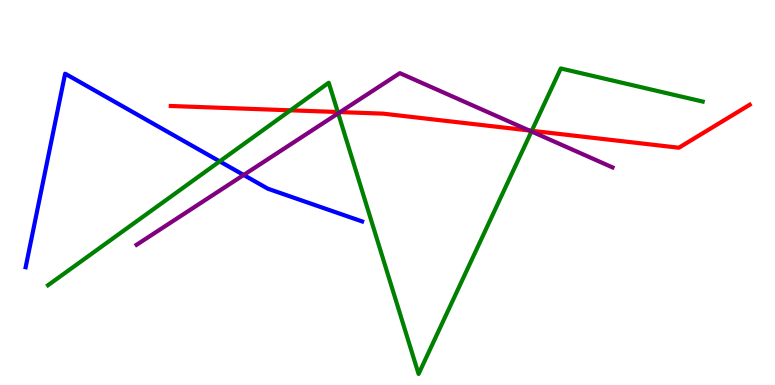[{'lines': ['blue', 'red'], 'intersections': []}, {'lines': ['green', 'red'], 'intersections': [{'x': 3.75, 'y': 7.13}, {'x': 4.36, 'y': 7.09}, {'x': 6.86, 'y': 6.6}]}, {'lines': ['purple', 'red'], 'intersections': [{'x': 4.39, 'y': 7.09}, {'x': 6.83, 'y': 6.61}]}, {'lines': ['blue', 'green'], 'intersections': [{'x': 2.83, 'y': 5.81}]}, {'lines': ['blue', 'purple'], 'intersections': [{'x': 3.14, 'y': 5.46}]}, {'lines': ['green', 'purple'], 'intersections': [{'x': 4.36, 'y': 7.06}, {'x': 6.86, 'y': 6.59}]}]